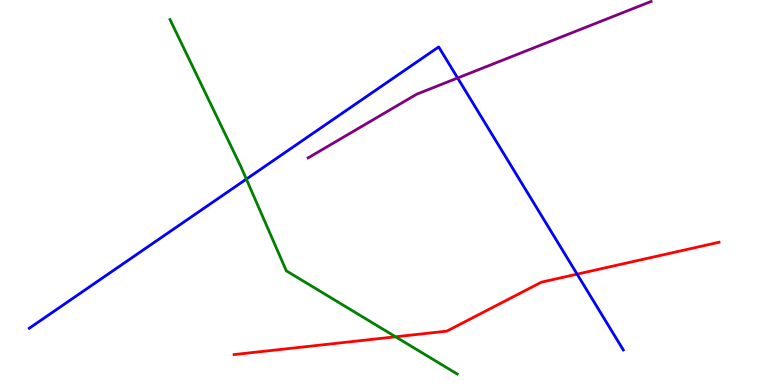[{'lines': ['blue', 'red'], 'intersections': [{'x': 7.45, 'y': 2.88}]}, {'lines': ['green', 'red'], 'intersections': [{'x': 5.1, 'y': 1.25}]}, {'lines': ['purple', 'red'], 'intersections': []}, {'lines': ['blue', 'green'], 'intersections': [{'x': 3.18, 'y': 5.35}]}, {'lines': ['blue', 'purple'], 'intersections': [{'x': 5.9, 'y': 7.97}]}, {'lines': ['green', 'purple'], 'intersections': []}]